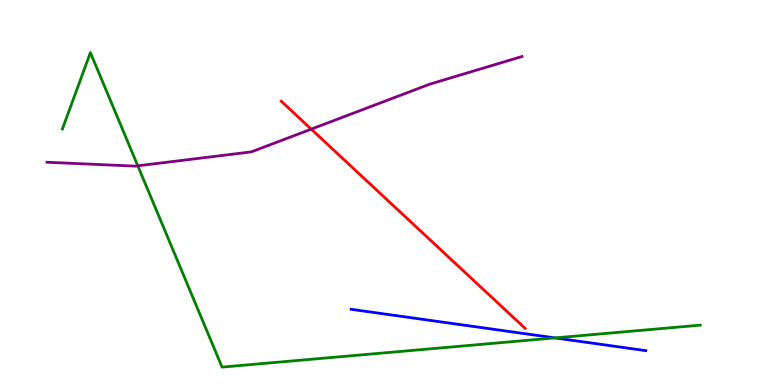[{'lines': ['blue', 'red'], 'intersections': []}, {'lines': ['green', 'red'], 'intersections': []}, {'lines': ['purple', 'red'], 'intersections': [{'x': 4.02, 'y': 6.65}]}, {'lines': ['blue', 'green'], 'intersections': [{'x': 7.16, 'y': 1.22}]}, {'lines': ['blue', 'purple'], 'intersections': []}, {'lines': ['green', 'purple'], 'intersections': [{'x': 1.78, 'y': 5.69}]}]